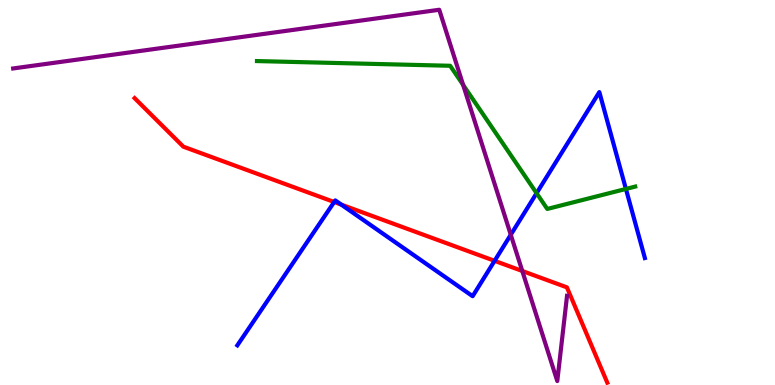[{'lines': ['blue', 'red'], 'intersections': [{'x': 4.31, 'y': 4.75}, {'x': 4.4, 'y': 4.69}, {'x': 6.38, 'y': 3.23}]}, {'lines': ['green', 'red'], 'intersections': []}, {'lines': ['purple', 'red'], 'intersections': [{'x': 6.74, 'y': 2.96}]}, {'lines': ['blue', 'green'], 'intersections': [{'x': 6.92, 'y': 4.98}, {'x': 8.08, 'y': 5.09}]}, {'lines': ['blue', 'purple'], 'intersections': [{'x': 6.59, 'y': 3.9}]}, {'lines': ['green', 'purple'], 'intersections': [{'x': 5.98, 'y': 7.8}]}]